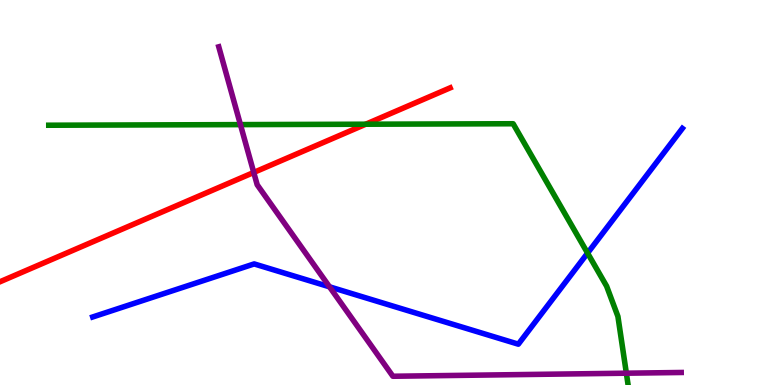[{'lines': ['blue', 'red'], 'intersections': []}, {'lines': ['green', 'red'], 'intersections': [{'x': 4.72, 'y': 6.77}]}, {'lines': ['purple', 'red'], 'intersections': [{'x': 3.27, 'y': 5.52}]}, {'lines': ['blue', 'green'], 'intersections': [{'x': 7.58, 'y': 3.43}]}, {'lines': ['blue', 'purple'], 'intersections': [{'x': 4.25, 'y': 2.55}]}, {'lines': ['green', 'purple'], 'intersections': [{'x': 3.1, 'y': 6.76}, {'x': 8.08, 'y': 0.307}]}]